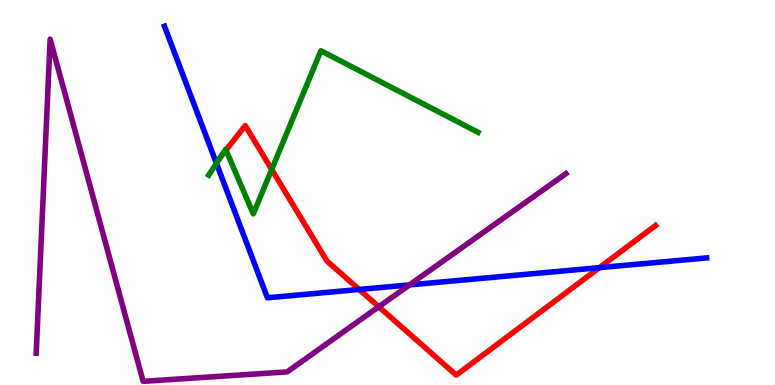[{'lines': ['blue', 'red'], 'intersections': [{'x': 4.63, 'y': 2.48}, {'x': 7.73, 'y': 3.05}]}, {'lines': ['green', 'red'], 'intersections': [{'x': 2.85, 'y': 5.93}, {'x': 2.92, 'y': 6.1}, {'x': 3.51, 'y': 5.6}]}, {'lines': ['purple', 'red'], 'intersections': [{'x': 4.89, 'y': 2.03}]}, {'lines': ['blue', 'green'], 'intersections': [{'x': 2.79, 'y': 5.76}]}, {'lines': ['blue', 'purple'], 'intersections': [{'x': 5.28, 'y': 2.6}]}, {'lines': ['green', 'purple'], 'intersections': []}]